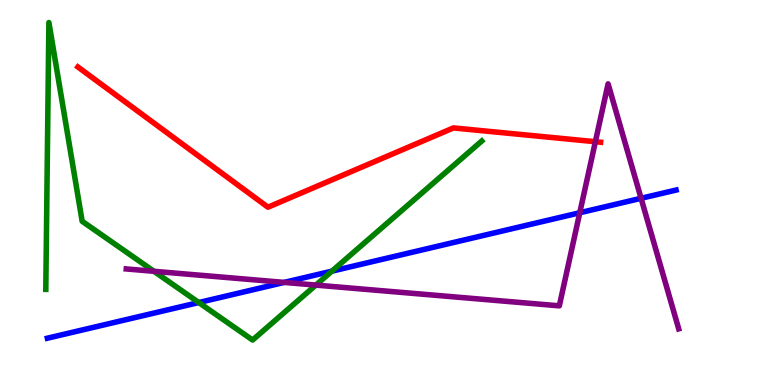[{'lines': ['blue', 'red'], 'intersections': []}, {'lines': ['green', 'red'], 'intersections': []}, {'lines': ['purple', 'red'], 'intersections': [{'x': 7.68, 'y': 6.32}]}, {'lines': ['blue', 'green'], 'intersections': [{'x': 2.56, 'y': 2.14}, {'x': 4.28, 'y': 2.96}]}, {'lines': ['blue', 'purple'], 'intersections': [{'x': 3.67, 'y': 2.66}, {'x': 7.48, 'y': 4.47}, {'x': 8.27, 'y': 4.85}]}, {'lines': ['green', 'purple'], 'intersections': [{'x': 1.99, 'y': 2.95}, {'x': 4.08, 'y': 2.59}]}]